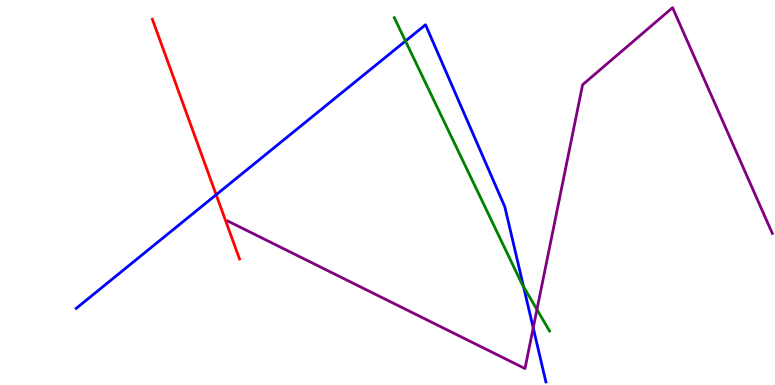[{'lines': ['blue', 'red'], 'intersections': [{'x': 2.79, 'y': 4.94}]}, {'lines': ['green', 'red'], 'intersections': []}, {'lines': ['purple', 'red'], 'intersections': []}, {'lines': ['blue', 'green'], 'intersections': [{'x': 5.23, 'y': 8.93}, {'x': 6.76, 'y': 2.55}]}, {'lines': ['blue', 'purple'], 'intersections': [{'x': 6.88, 'y': 1.48}]}, {'lines': ['green', 'purple'], 'intersections': [{'x': 6.93, 'y': 1.96}]}]